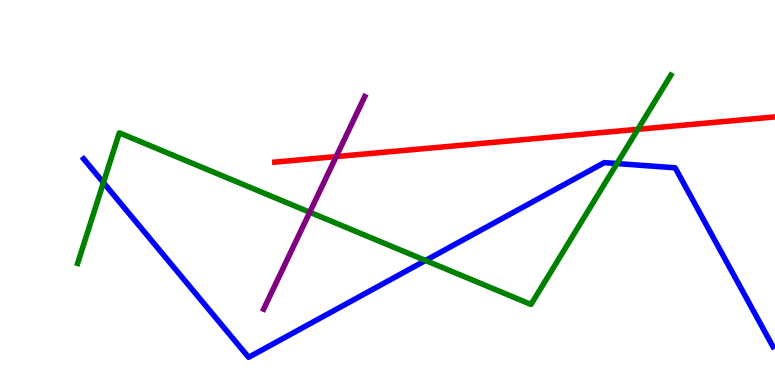[{'lines': ['blue', 'red'], 'intersections': []}, {'lines': ['green', 'red'], 'intersections': [{'x': 8.23, 'y': 6.64}]}, {'lines': ['purple', 'red'], 'intersections': [{'x': 4.34, 'y': 5.93}]}, {'lines': ['blue', 'green'], 'intersections': [{'x': 1.33, 'y': 5.26}, {'x': 5.49, 'y': 3.23}, {'x': 7.96, 'y': 5.75}]}, {'lines': ['blue', 'purple'], 'intersections': []}, {'lines': ['green', 'purple'], 'intersections': [{'x': 4.0, 'y': 4.49}]}]